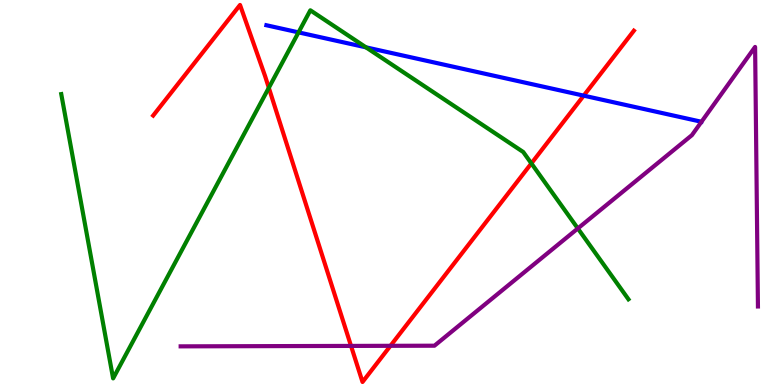[{'lines': ['blue', 'red'], 'intersections': [{'x': 7.53, 'y': 7.52}]}, {'lines': ['green', 'red'], 'intersections': [{'x': 3.47, 'y': 7.72}, {'x': 6.86, 'y': 5.76}]}, {'lines': ['purple', 'red'], 'intersections': [{'x': 4.53, 'y': 1.02}, {'x': 5.04, 'y': 1.02}]}, {'lines': ['blue', 'green'], 'intersections': [{'x': 3.85, 'y': 9.16}, {'x': 4.72, 'y': 8.77}]}, {'lines': ['blue', 'purple'], 'intersections': []}, {'lines': ['green', 'purple'], 'intersections': [{'x': 7.46, 'y': 4.07}]}]